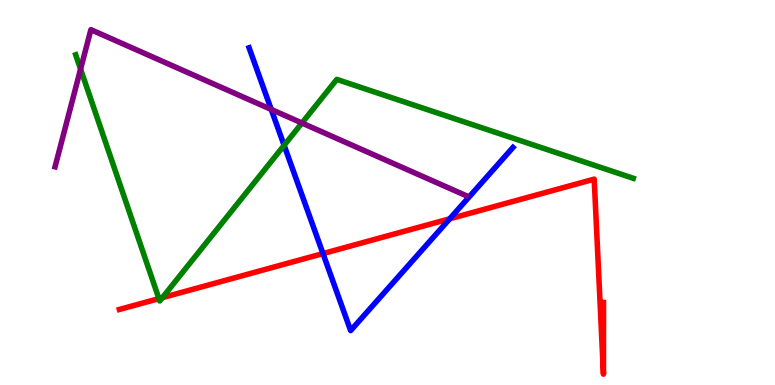[{'lines': ['blue', 'red'], 'intersections': [{'x': 4.17, 'y': 3.41}, {'x': 5.8, 'y': 4.32}]}, {'lines': ['green', 'red'], 'intersections': [{'x': 2.05, 'y': 2.24}, {'x': 2.1, 'y': 2.27}]}, {'lines': ['purple', 'red'], 'intersections': []}, {'lines': ['blue', 'green'], 'intersections': [{'x': 3.67, 'y': 6.23}]}, {'lines': ['blue', 'purple'], 'intersections': [{'x': 3.5, 'y': 7.16}]}, {'lines': ['green', 'purple'], 'intersections': [{'x': 1.04, 'y': 8.2}, {'x': 3.9, 'y': 6.8}]}]